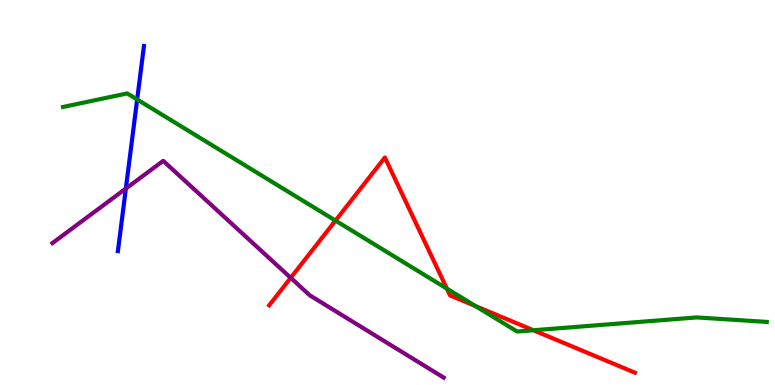[{'lines': ['blue', 'red'], 'intersections': []}, {'lines': ['green', 'red'], 'intersections': [{'x': 4.33, 'y': 4.27}, {'x': 5.77, 'y': 2.5}, {'x': 6.13, 'y': 2.05}, {'x': 6.88, 'y': 1.42}]}, {'lines': ['purple', 'red'], 'intersections': [{'x': 3.75, 'y': 2.78}]}, {'lines': ['blue', 'green'], 'intersections': [{'x': 1.77, 'y': 7.42}]}, {'lines': ['blue', 'purple'], 'intersections': [{'x': 1.62, 'y': 5.1}]}, {'lines': ['green', 'purple'], 'intersections': []}]